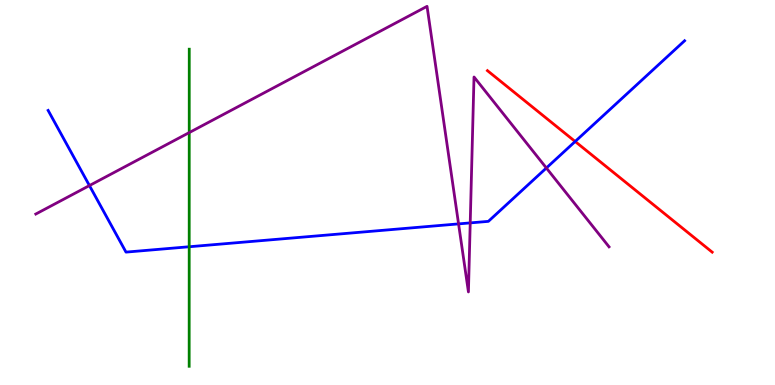[{'lines': ['blue', 'red'], 'intersections': [{'x': 7.42, 'y': 6.33}]}, {'lines': ['green', 'red'], 'intersections': []}, {'lines': ['purple', 'red'], 'intersections': []}, {'lines': ['blue', 'green'], 'intersections': [{'x': 2.44, 'y': 3.59}]}, {'lines': ['blue', 'purple'], 'intersections': [{'x': 1.15, 'y': 5.18}, {'x': 5.92, 'y': 4.18}, {'x': 6.07, 'y': 4.21}, {'x': 7.05, 'y': 5.64}]}, {'lines': ['green', 'purple'], 'intersections': [{'x': 2.44, 'y': 6.56}]}]